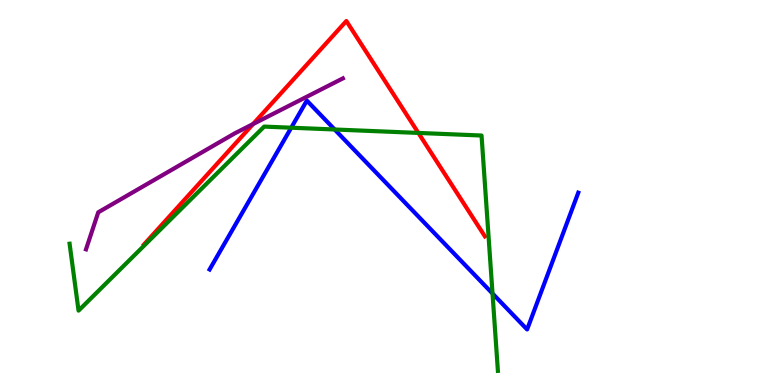[{'lines': ['blue', 'red'], 'intersections': []}, {'lines': ['green', 'red'], 'intersections': [{'x': 5.4, 'y': 6.55}]}, {'lines': ['purple', 'red'], 'intersections': [{'x': 3.27, 'y': 6.78}]}, {'lines': ['blue', 'green'], 'intersections': [{'x': 3.76, 'y': 6.68}, {'x': 4.32, 'y': 6.64}, {'x': 6.36, 'y': 2.38}]}, {'lines': ['blue', 'purple'], 'intersections': []}, {'lines': ['green', 'purple'], 'intersections': []}]